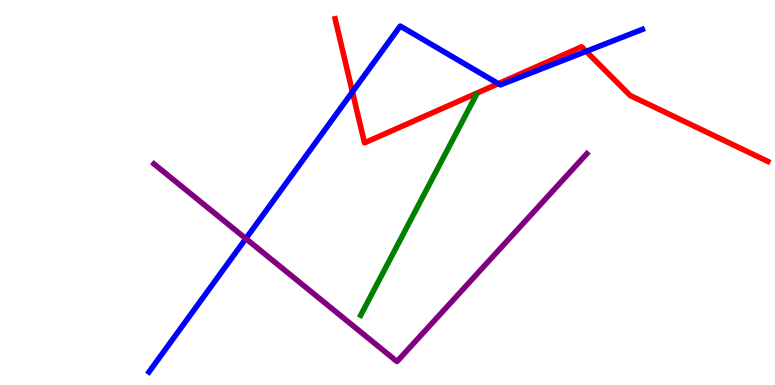[{'lines': ['blue', 'red'], 'intersections': [{'x': 4.55, 'y': 7.61}, {'x': 6.43, 'y': 7.83}, {'x': 7.56, 'y': 8.67}]}, {'lines': ['green', 'red'], 'intersections': []}, {'lines': ['purple', 'red'], 'intersections': []}, {'lines': ['blue', 'green'], 'intersections': []}, {'lines': ['blue', 'purple'], 'intersections': [{'x': 3.17, 'y': 3.8}]}, {'lines': ['green', 'purple'], 'intersections': []}]